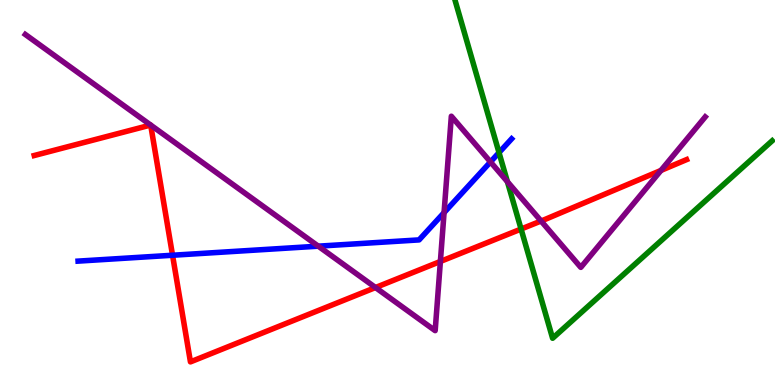[{'lines': ['blue', 'red'], 'intersections': [{'x': 2.23, 'y': 3.37}]}, {'lines': ['green', 'red'], 'intersections': [{'x': 6.72, 'y': 4.05}]}, {'lines': ['purple', 'red'], 'intersections': [{'x': 1.94, 'y': 6.75}, {'x': 1.94, 'y': 6.75}, {'x': 4.85, 'y': 2.53}, {'x': 5.68, 'y': 3.21}, {'x': 6.98, 'y': 4.26}, {'x': 8.53, 'y': 5.57}]}, {'lines': ['blue', 'green'], 'intersections': [{'x': 6.44, 'y': 6.04}]}, {'lines': ['blue', 'purple'], 'intersections': [{'x': 4.11, 'y': 3.61}, {'x': 5.73, 'y': 4.48}, {'x': 6.33, 'y': 5.79}]}, {'lines': ['green', 'purple'], 'intersections': [{'x': 6.55, 'y': 5.28}]}]